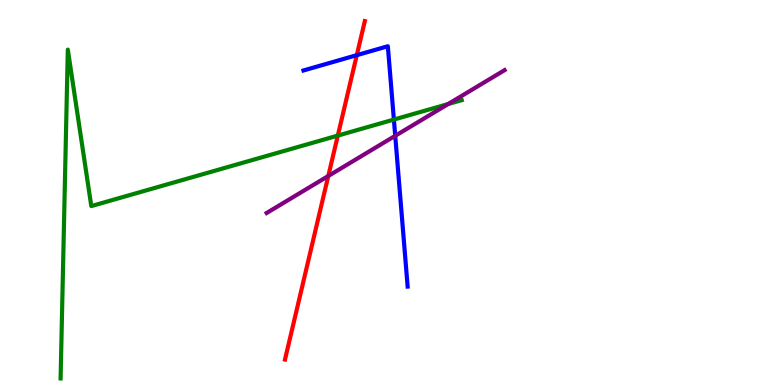[{'lines': ['blue', 'red'], 'intersections': [{'x': 4.6, 'y': 8.57}]}, {'lines': ['green', 'red'], 'intersections': [{'x': 4.36, 'y': 6.48}]}, {'lines': ['purple', 'red'], 'intersections': [{'x': 4.24, 'y': 5.43}]}, {'lines': ['blue', 'green'], 'intersections': [{'x': 5.08, 'y': 6.89}]}, {'lines': ['blue', 'purple'], 'intersections': [{'x': 5.1, 'y': 6.47}]}, {'lines': ['green', 'purple'], 'intersections': [{'x': 5.78, 'y': 7.3}]}]